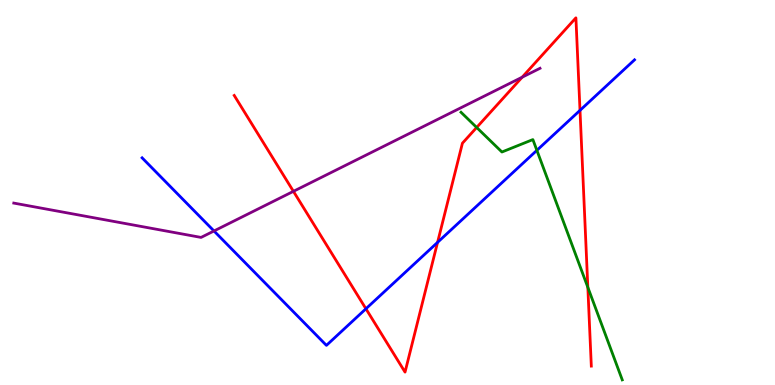[{'lines': ['blue', 'red'], 'intersections': [{'x': 4.72, 'y': 1.98}, {'x': 5.65, 'y': 3.7}, {'x': 7.48, 'y': 7.13}]}, {'lines': ['green', 'red'], 'intersections': [{'x': 6.15, 'y': 6.69}, {'x': 7.58, 'y': 2.54}]}, {'lines': ['purple', 'red'], 'intersections': [{'x': 3.79, 'y': 5.03}, {'x': 6.74, 'y': 7.99}]}, {'lines': ['blue', 'green'], 'intersections': [{'x': 6.93, 'y': 6.1}]}, {'lines': ['blue', 'purple'], 'intersections': [{'x': 2.76, 'y': 4.0}]}, {'lines': ['green', 'purple'], 'intersections': []}]